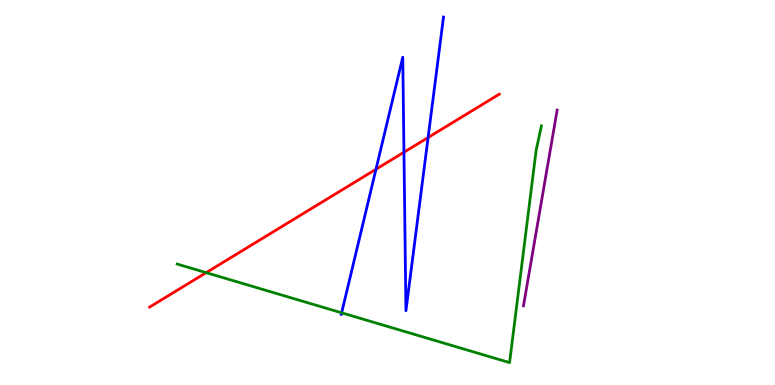[{'lines': ['blue', 'red'], 'intersections': [{'x': 4.85, 'y': 5.6}, {'x': 5.21, 'y': 6.05}, {'x': 5.52, 'y': 6.43}]}, {'lines': ['green', 'red'], 'intersections': [{'x': 2.66, 'y': 2.92}]}, {'lines': ['purple', 'red'], 'intersections': []}, {'lines': ['blue', 'green'], 'intersections': [{'x': 4.41, 'y': 1.88}]}, {'lines': ['blue', 'purple'], 'intersections': []}, {'lines': ['green', 'purple'], 'intersections': []}]